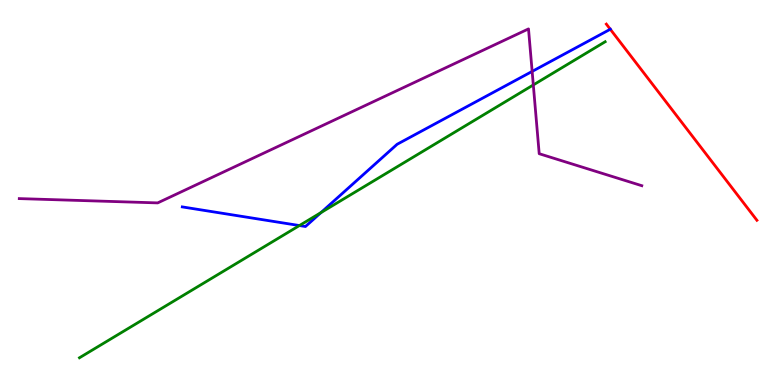[{'lines': ['blue', 'red'], 'intersections': [{'x': 7.87, 'y': 9.24}]}, {'lines': ['green', 'red'], 'intersections': []}, {'lines': ['purple', 'red'], 'intersections': []}, {'lines': ['blue', 'green'], 'intersections': [{'x': 3.86, 'y': 4.14}, {'x': 4.14, 'y': 4.48}]}, {'lines': ['blue', 'purple'], 'intersections': [{'x': 6.87, 'y': 8.14}]}, {'lines': ['green', 'purple'], 'intersections': [{'x': 6.88, 'y': 7.79}]}]